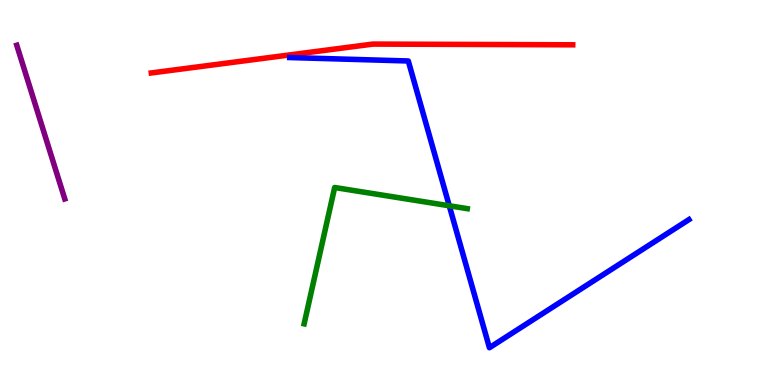[{'lines': ['blue', 'red'], 'intersections': []}, {'lines': ['green', 'red'], 'intersections': []}, {'lines': ['purple', 'red'], 'intersections': []}, {'lines': ['blue', 'green'], 'intersections': [{'x': 5.8, 'y': 4.66}]}, {'lines': ['blue', 'purple'], 'intersections': []}, {'lines': ['green', 'purple'], 'intersections': []}]